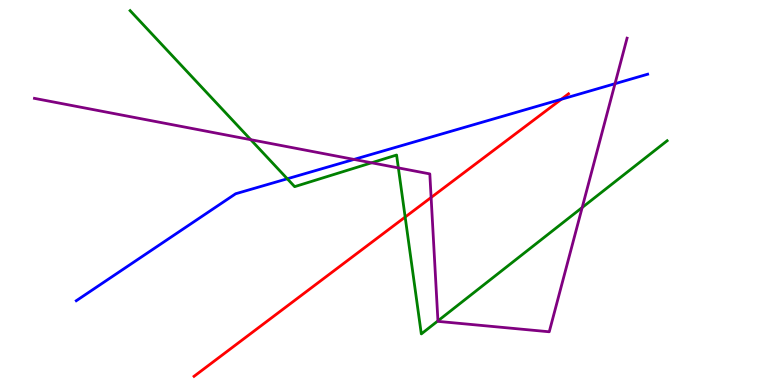[{'lines': ['blue', 'red'], 'intersections': [{'x': 7.24, 'y': 7.42}]}, {'lines': ['green', 'red'], 'intersections': [{'x': 5.23, 'y': 4.36}]}, {'lines': ['purple', 'red'], 'intersections': [{'x': 5.56, 'y': 4.87}]}, {'lines': ['blue', 'green'], 'intersections': [{'x': 3.71, 'y': 5.36}]}, {'lines': ['blue', 'purple'], 'intersections': [{'x': 4.57, 'y': 5.86}, {'x': 7.94, 'y': 7.83}]}, {'lines': ['green', 'purple'], 'intersections': [{'x': 3.24, 'y': 6.37}, {'x': 4.79, 'y': 5.77}, {'x': 5.14, 'y': 5.64}, {'x': 5.65, 'y': 1.67}, {'x': 7.51, 'y': 4.61}]}]